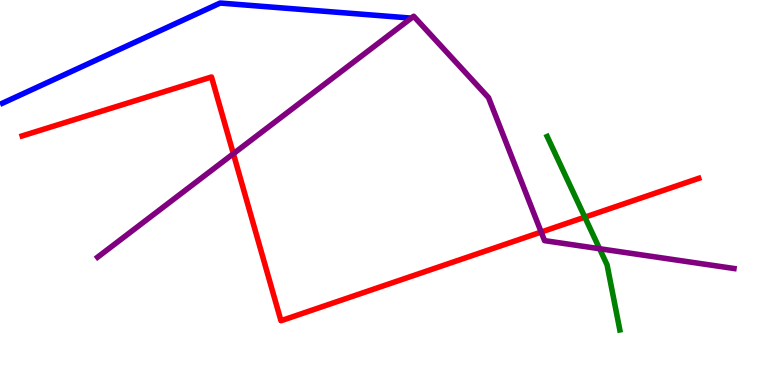[{'lines': ['blue', 'red'], 'intersections': []}, {'lines': ['green', 'red'], 'intersections': [{'x': 7.55, 'y': 4.36}]}, {'lines': ['purple', 'red'], 'intersections': [{'x': 3.01, 'y': 6.01}, {'x': 6.98, 'y': 3.97}]}, {'lines': ['blue', 'green'], 'intersections': []}, {'lines': ['blue', 'purple'], 'intersections': []}, {'lines': ['green', 'purple'], 'intersections': [{'x': 7.74, 'y': 3.54}]}]